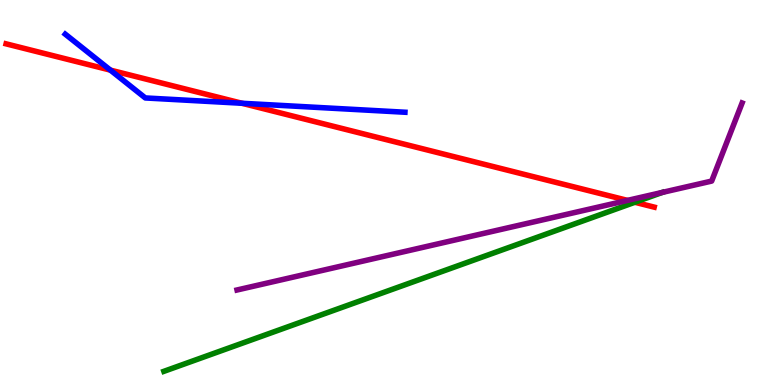[{'lines': ['blue', 'red'], 'intersections': [{'x': 1.42, 'y': 8.18}, {'x': 3.12, 'y': 7.32}]}, {'lines': ['green', 'red'], 'intersections': [{'x': 8.19, 'y': 4.75}]}, {'lines': ['purple', 'red'], 'intersections': [{'x': 8.1, 'y': 4.79}]}, {'lines': ['blue', 'green'], 'intersections': []}, {'lines': ['blue', 'purple'], 'intersections': []}, {'lines': ['green', 'purple'], 'intersections': []}]